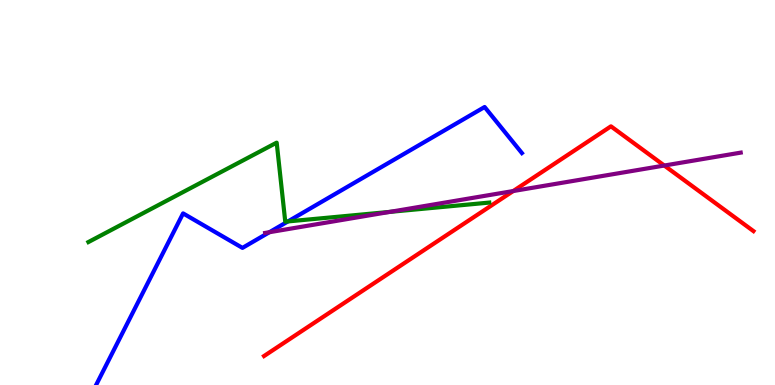[{'lines': ['blue', 'red'], 'intersections': []}, {'lines': ['green', 'red'], 'intersections': []}, {'lines': ['purple', 'red'], 'intersections': [{'x': 6.62, 'y': 5.04}, {'x': 8.57, 'y': 5.7}]}, {'lines': ['blue', 'green'], 'intersections': [{'x': 3.72, 'y': 4.25}]}, {'lines': ['blue', 'purple'], 'intersections': [{'x': 3.48, 'y': 3.97}]}, {'lines': ['green', 'purple'], 'intersections': [{'x': 5.03, 'y': 4.5}]}]